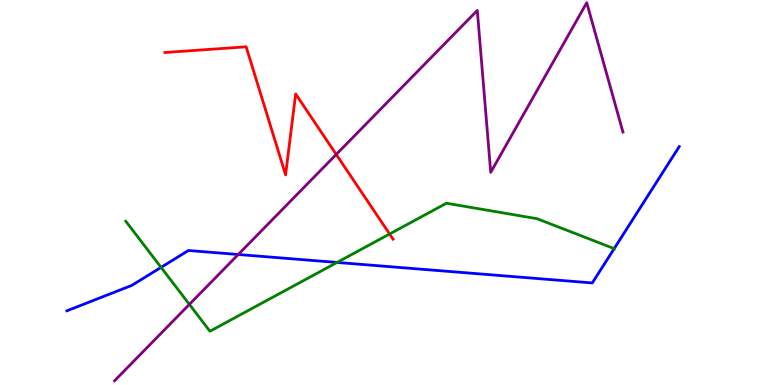[{'lines': ['blue', 'red'], 'intersections': []}, {'lines': ['green', 'red'], 'intersections': [{'x': 5.03, 'y': 3.92}]}, {'lines': ['purple', 'red'], 'intersections': [{'x': 4.34, 'y': 5.99}]}, {'lines': ['blue', 'green'], 'intersections': [{'x': 2.08, 'y': 3.06}, {'x': 4.35, 'y': 3.18}, {'x': 7.92, 'y': 3.54}]}, {'lines': ['blue', 'purple'], 'intersections': [{'x': 3.07, 'y': 3.39}]}, {'lines': ['green', 'purple'], 'intersections': [{'x': 2.44, 'y': 2.09}]}]